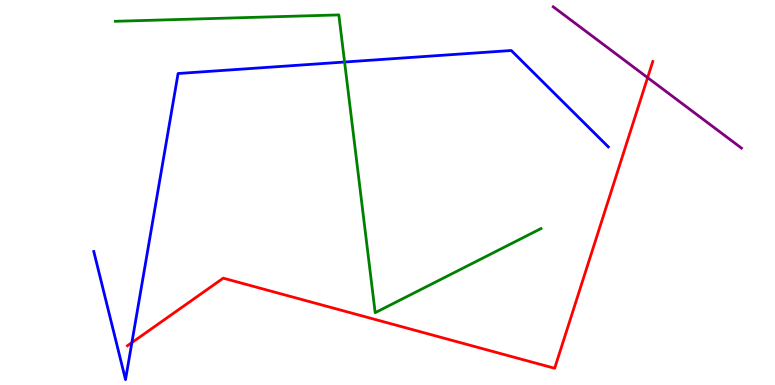[{'lines': ['blue', 'red'], 'intersections': [{'x': 1.7, 'y': 1.1}]}, {'lines': ['green', 'red'], 'intersections': []}, {'lines': ['purple', 'red'], 'intersections': [{'x': 8.36, 'y': 7.98}]}, {'lines': ['blue', 'green'], 'intersections': [{'x': 4.45, 'y': 8.39}]}, {'lines': ['blue', 'purple'], 'intersections': []}, {'lines': ['green', 'purple'], 'intersections': []}]